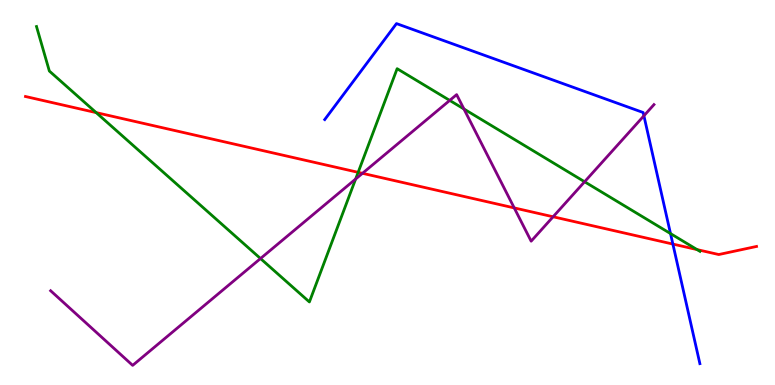[{'lines': ['blue', 'red'], 'intersections': [{'x': 8.68, 'y': 3.66}]}, {'lines': ['green', 'red'], 'intersections': [{'x': 1.24, 'y': 7.07}, {'x': 4.62, 'y': 5.52}, {'x': 8.99, 'y': 3.52}]}, {'lines': ['purple', 'red'], 'intersections': [{'x': 4.68, 'y': 5.5}, {'x': 6.64, 'y': 4.6}, {'x': 7.14, 'y': 4.37}]}, {'lines': ['blue', 'green'], 'intersections': [{'x': 8.65, 'y': 3.93}]}, {'lines': ['blue', 'purple'], 'intersections': [{'x': 8.31, 'y': 6.99}]}, {'lines': ['green', 'purple'], 'intersections': [{'x': 3.36, 'y': 3.28}, {'x': 4.59, 'y': 5.35}, {'x': 5.8, 'y': 7.39}, {'x': 5.99, 'y': 7.17}, {'x': 7.54, 'y': 5.28}]}]